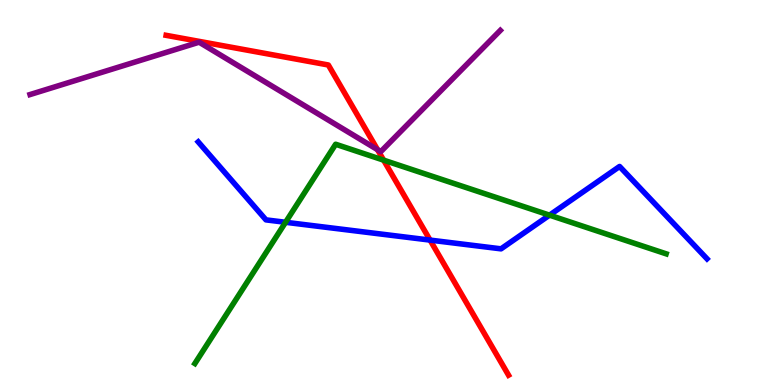[{'lines': ['blue', 'red'], 'intersections': [{'x': 5.55, 'y': 3.76}]}, {'lines': ['green', 'red'], 'intersections': [{'x': 4.95, 'y': 5.84}]}, {'lines': ['purple', 'red'], 'intersections': [{'x': 4.87, 'y': 6.11}]}, {'lines': ['blue', 'green'], 'intersections': [{'x': 3.68, 'y': 4.23}, {'x': 7.09, 'y': 4.41}]}, {'lines': ['blue', 'purple'], 'intersections': []}, {'lines': ['green', 'purple'], 'intersections': []}]